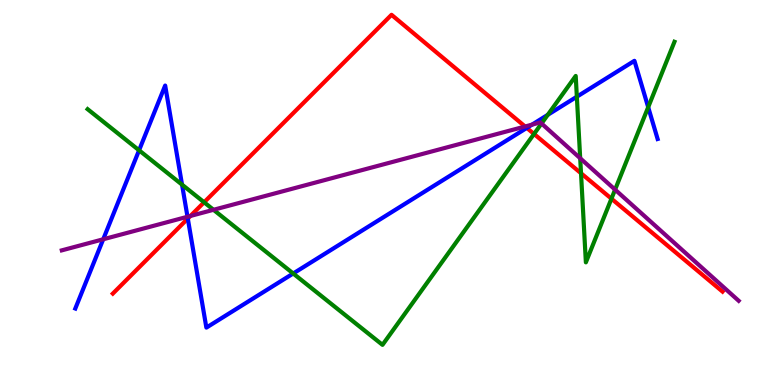[{'lines': ['blue', 'red'], 'intersections': [{'x': 2.42, 'y': 4.32}, {'x': 6.8, 'y': 6.68}]}, {'lines': ['green', 'red'], 'intersections': [{'x': 2.63, 'y': 4.75}, {'x': 6.89, 'y': 6.52}, {'x': 7.5, 'y': 5.5}, {'x': 7.89, 'y': 4.84}]}, {'lines': ['purple', 'red'], 'intersections': [{'x': 2.46, 'y': 4.39}, {'x': 6.78, 'y': 6.71}]}, {'lines': ['blue', 'green'], 'intersections': [{'x': 1.79, 'y': 6.1}, {'x': 2.35, 'y': 5.2}, {'x': 3.78, 'y': 2.9}, {'x': 7.07, 'y': 7.02}, {'x': 7.44, 'y': 7.49}, {'x': 8.36, 'y': 7.22}]}, {'lines': ['blue', 'purple'], 'intersections': [{'x': 1.33, 'y': 3.78}, {'x': 2.42, 'y': 4.37}, {'x': 6.86, 'y': 6.76}]}, {'lines': ['green', 'purple'], 'intersections': [{'x': 2.75, 'y': 4.55}, {'x': 6.99, 'y': 6.79}, {'x': 7.49, 'y': 5.89}, {'x': 7.94, 'y': 5.07}]}]